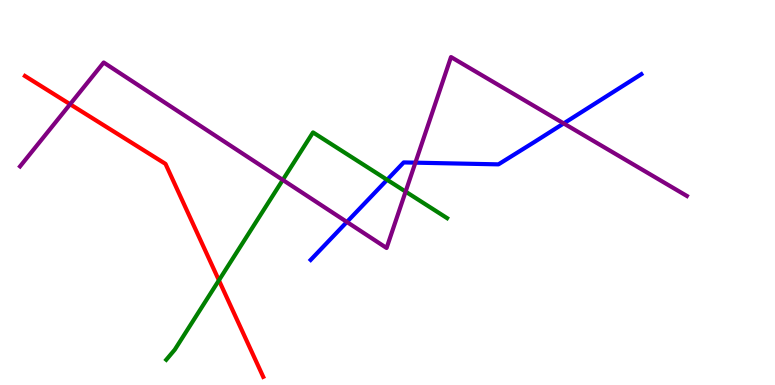[{'lines': ['blue', 'red'], 'intersections': []}, {'lines': ['green', 'red'], 'intersections': [{'x': 2.82, 'y': 2.72}]}, {'lines': ['purple', 'red'], 'intersections': [{'x': 0.905, 'y': 7.29}]}, {'lines': ['blue', 'green'], 'intersections': [{'x': 5.0, 'y': 5.33}]}, {'lines': ['blue', 'purple'], 'intersections': [{'x': 4.48, 'y': 4.23}, {'x': 5.36, 'y': 5.77}, {'x': 7.27, 'y': 6.79}]}, {'lines': ['green', 'purple'], 'intersections': [{'x': 3.65, 'y': 5.33}, {'x': 5.23, 'y': 5.02}]}]